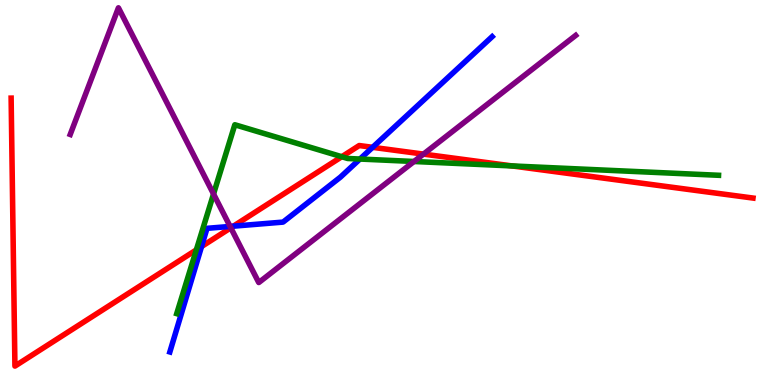[{'lines': ['blue', 'red'], 'intersections': [{'x': 2.6, 'y': 3.6}, {'x': 3.01, 'y': 4.13}, {'x': 4.81, 'y': 6.17}]}, {'lines': ['green', 'red'], 'intersections': [{'x': 2.53, 'y': 3.51}, {'x': 4.41, 'y': 5.93}, {'x': 6.61, 'y': 5.69}]}, {'lines': ['purple', 'red'], 'intersections': [{'x': 2.98, 'y': 4.08}, {'x': 5.46, 'y': 6.0}]}, {'lines': ['blue', 'green'], 'intersections': [{'x': 4.64, 'y': 5.87}]}, {'lines': ['blue', 'purple'], 'intersections': [{'x': 2.97, 'y': 4.12}]}, {'lines': ['green', 'purple'], 'intersections': [{'x': 2.76, 'y': 4.96}, {'x': 5.34, 'y': 5.81}]}]